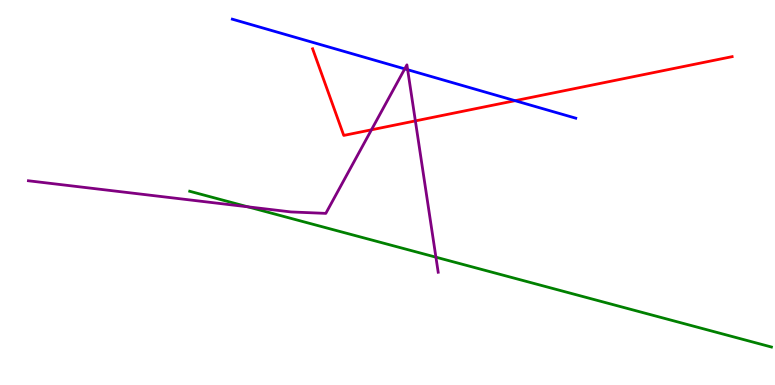[{'lines': ['blue', 'red'], 'intersections': [{'x': 6.65, 'y': 7.38}]}, {'lines': ['green', 'red'], 'intersections': []}, {'lines': ['purple', 'red'], 'intersections': [{'x': 4.79, 'y': 6.63}, {'x': 5.36, 'y': 6.86}]}, {'lines': ['blue', 'green'], 'intersections': []}, {'lines': ['blue', 'purple'], 'intersections': [{'x': 5.22, 'y': 8.21}, {'x': 5.26, 'y': 8.19}]}, {'lines': ['green', 'purple'], 'intersections': [{'x': 3.2, 'y': 4.63}, {'x': 5.62, 'y': 3.32}]}]